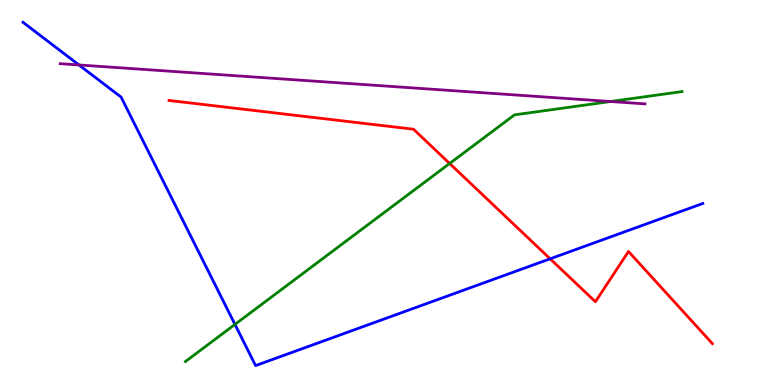[{'lines': ['blue', 'red'], 'intersections': [{'x': 7.1, 'y': 3.28}]}, {'lines': ['green', 'red'], 'intersections': [{'x': 5.8, 'y': 5.75}]}, {'lines': ['purple', 'red'], 'intersections': []}, {'lines': ['blue', 'green'], 'intersections': [{'x': 3.03, 'y': 1.57}]}, {'lines': ['blue', 'purple'], 'intersections': [{'x': 1.02, 'y': 8.31}]}, {'lines': ['green', 'purple'], 'intersections': [{'x': 7.88, 'y': 7.36}]}]